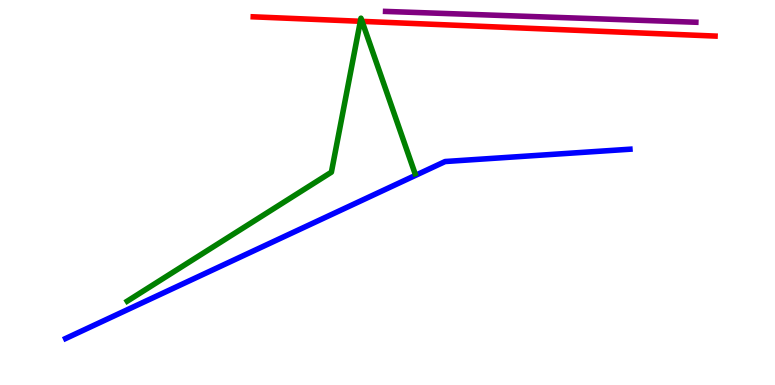[{'lines': ['blue', 'red'], 'intersections': []}, {'lines': ['green', 'red'], 'intersections': [{'x': 4.65, 'y': 9.45}, {'x': 4.67, 'y': 9.45}]}, {'lines': ['purple', 'red'], 'intersections': []}, {'lines': ['blue', 'green'], 'intersections': []}, {'lines': ['blue', 'purple'], 'intersections': []}, {'lines': ['green', 'purple'], 'intersections': []}]